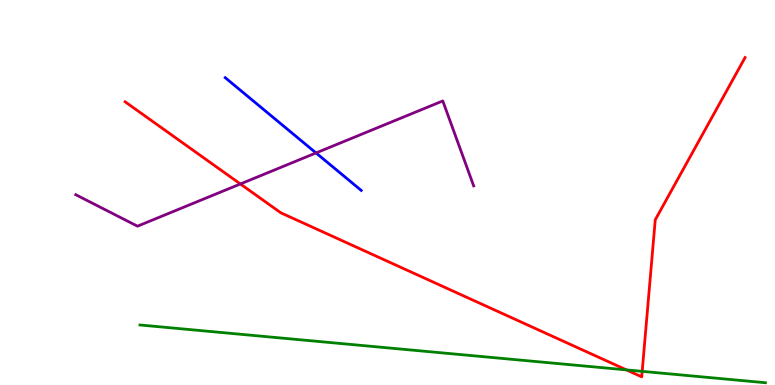[{'lines': ['blue', 'red'], 'intersections': []}, {'lines': ['green', 'red'], 'intersections': [{'x': 8.08, 'y': 0.392}, {'x': 8.29, 'y': 0.355}]}, {'lines': ['purple', 'red'], 'intersections': [{'x': 3.1, 'y': 5.22}]}, {'lines': ['blue', 'green'], 'intersections': []}, {'lines': ['blue', 'purple'], 'intersections': [{'x': 4.08, 'y': 6.03}]}, {'lines': ['green', 'purple'], 'intersections': []}]